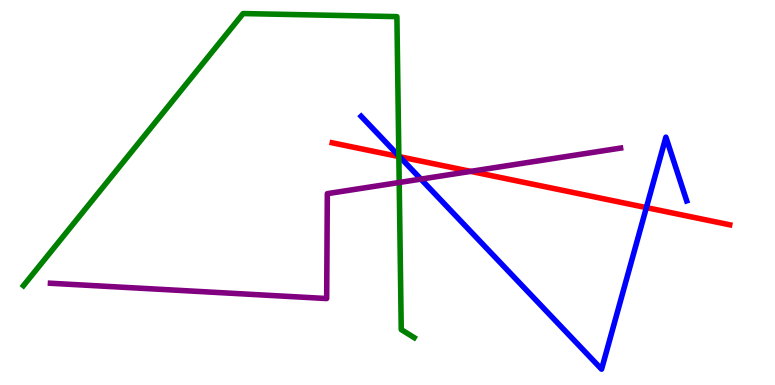[{'lines': ['blue', 'red'], 'intersections': [{'x': 5.16, 'y': 5.93}, {'x': 8.34, 'y': 4.61}]}, {'lines': ['green', 'red'], 'intersections': [{'x': 5.15, 'y': 5.93}]}, {'lines': ['purple', 'red'], 'intersections': [{'x': 6.07, 'y': 5.55}]}, {'lines': ['blue', 'green'], 'intersections': [{'x': 5.15, 'y': 5.95}]}, {'lines': ['blue', 'purple'], 'intersections': [{'x': 5.43, 'y': 5.35}]}, {'lines': ['green', 'purple'], 'intersections': [{'x': 5.15, 'y': 5.26}]}]